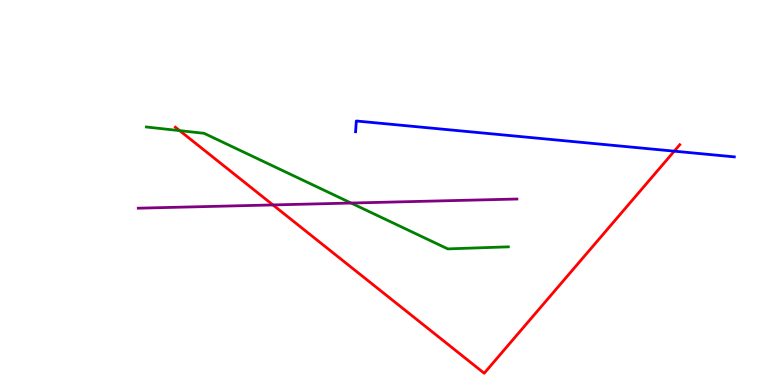[{'lines': ['blue', 'red'], 'intersections': [{'x': 8.7, 'y': 6.07}]}, {'lines': ['green', 'red'], 'intersections': [{'x': 2.32, 'y': 6.61}]}, {'lines': ['purple', 'red'], 'intersections': [{'x': 3.52, 'y': 4.68}]}, {'lines': ['blue', 'green'], 'intersections': []}, {'lines': ['blue', 'purple'], 'intersections': []}, {'lines': ['green', 'purple'], 'intersections': [{'x': 4.53, 'y': 4.73}]}]